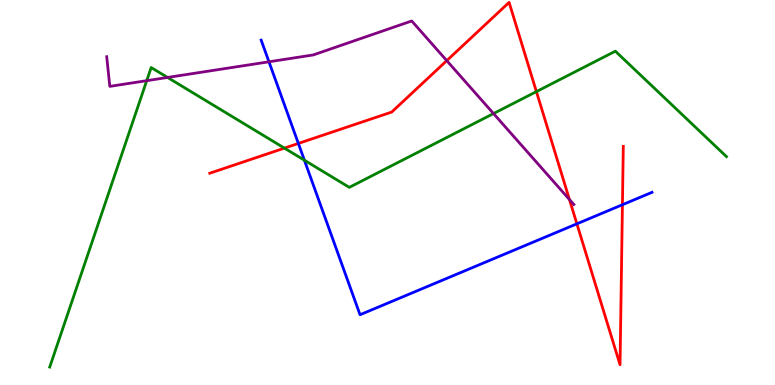[{'lines': ['blue', 'red'], 'intersections': [{'x': 3.85, 'y': 6.27}, {'x': 7.44, 'y': 4.19}, {'x': 8.03, 'y': 4.68}]}, {'lines': ['green', 'red'], 'intersections': [{'x': 3.67, 'y': 6.15}, {'x': 6.92, 'y': 7.62}]}, {'lines': ['purple', 'red'], 'intersections': [{'x': 5.76, 'y': 8.42}, {'x': 7.35, 'y': 4.82}]}, {'lines': ['blue', 'green'], 'intersections': [{'x': 3.93, 'y': 5.84}]}, {'lines': ['blue', 'purple'], 'intersections': [{'x': 3.47, 'y': 8.4}]}, {'lines': ['green', 'purple'], 'intersections': [{'x': 1.89, 'y': 7.9}, {'x': 2.16, 'y': 7.99}, {'x': 6.37, 'y': 7.05}]}]